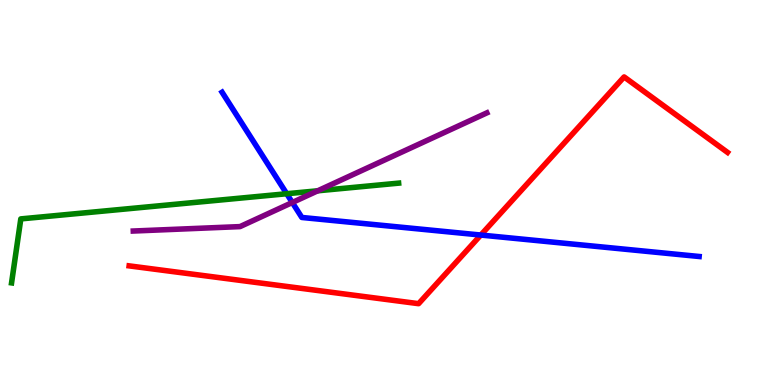[{'lines': ['blue', 'red'], 'intersections': [{'x': 6.2, 'y': 3.89}]}, {'lines': ['green', 'red'], 'intersections': []}, {'lines': ['purple', 'red'], 'intersections': []}, {'lines': ['blue', 'green'], 'intersections': [{'x': 3.7, 'y': 4.97}]}, {'lines': ['blue', 'purple'], 'intersections': [{'x': 3.77, 'y': 4.74}]}, {'lines': ['green', 'purple'], 'intersections': [{'x': 4.1, 'y': 5.04}]}]